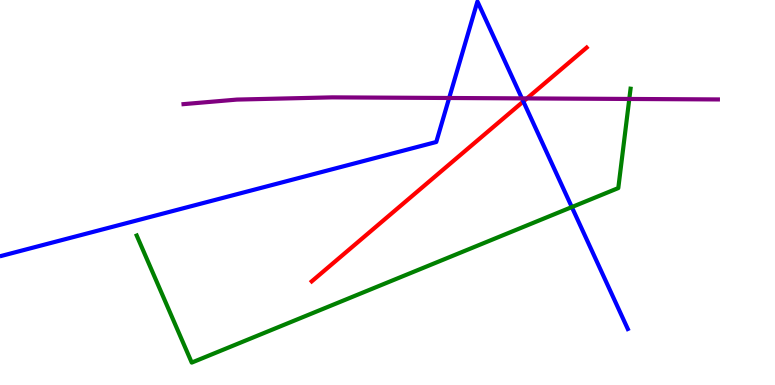[{'lines': ['blue', 'red'], 'intersections': [{'x': 6.75, 'y': 7.37}]}, {'lines': ['green', 'red'], 'intersections': []}, {'lines': ['purple', 'red'], 'intersections': [{'x': 6.8, 'y': 7.44}]}, {'lines': ['blue', 'green'], 'intersections': [{'x': 7.38, 'y': 4.62}]}, {'lines': ['blue', 'purple'], 'intersections': [{'x': 5.8, 'y': 7.45}, {'x': 6.73, 'y': 7.44}]}, {'lines': ['green', 'purple'], 'intersections': [{'x': 8.12, 'y': 7.43}]}]